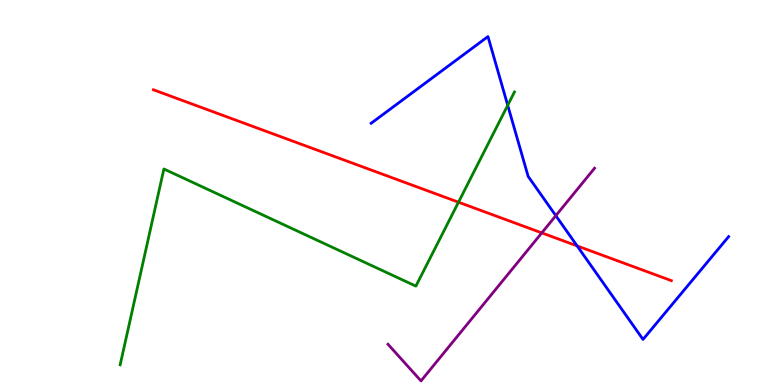[{'lines': ['blue', 'red'], 'intersections': [{'x': 7.45, 'y': 3.61}]}, {'lines': ['green', 'red'], 'intersections': [{'x': 5.92, 'y': 4.75}]}, {'lines': ['purple', 'red'], 'intersections': [{'x': 6.99, 'y': 3.95}]}, {'lines': ['blue', 'green'], 'intersections': [{'x': 6.55, 'y': 7.27}]}, {'lines': ['blue', 'purple'], 'intersections': [{'x': 7.17, 'y': 4.4}]}, {'lines': ['green', 'purple'], 'intersections': []}]